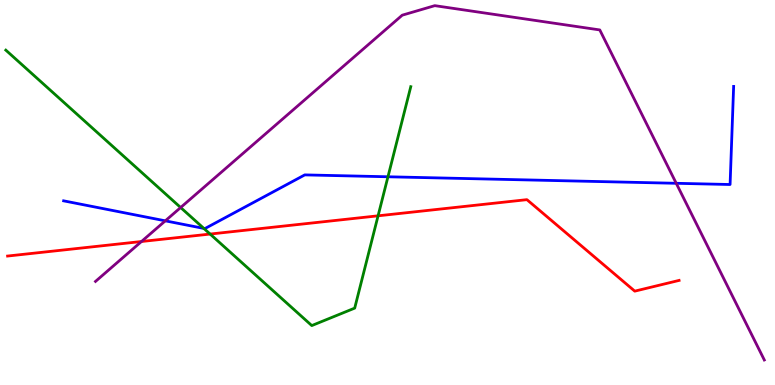[{'lines': ['blue', 'red'], 'intersections': []}, {'lines': ['green', 'red'], 'intersections': [{'x': 2.71, 'y': 3.92}, {'x': 4.88, 'y': 4.39}]}, {'lines': ['purple', 'red'], 'intersections': [{'x': 1.83, 'y': 3.73}]}, {'lines': ['blue', 'green'], 'intersections': [{'x': 2.63, 'y': 4.07}, {'x': 5.01, 'y': 5.41}]}, {'lines': ['blue', 'purple'], 'intersections': [{'x': 2.13, 'y': 4.26}, {'x': 8.73, 'y': 5.24}]}, {'lines': ['green', 'purple'], 'intersections': [{'x': 2.33, 'y': 4.61}]}]